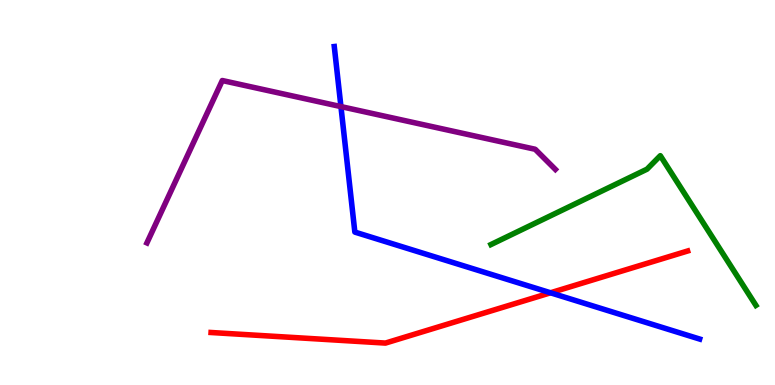[{'lines': ['blue', 'red'], 'intersections': [{'x': 7.1, 'y': 2.4}]}, {'lines': ['green', 'red'], 'intersections': []}, {'lines': ['purple', 'red'], 'intersections': []}, {'lines': ['blue', 'green'], 'intersections': []}, {'lines': ['blue', 'purple'], 'intersections': [{'x': 4.4, 'y': 7.23}]}, {'lines': ['green', 'purple'], 'intersections': []}]